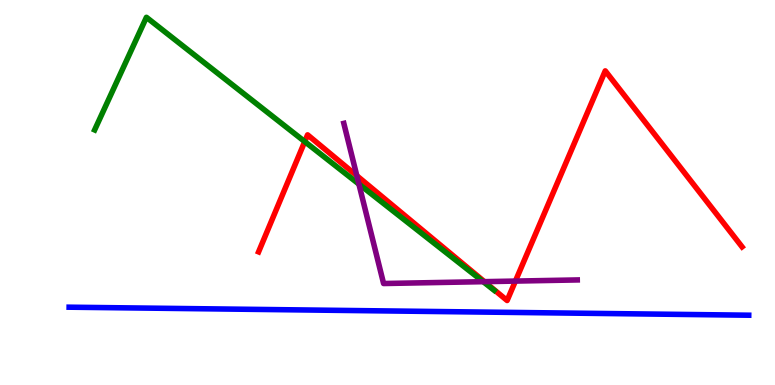[{'lines': ['blue', 'red'], 'intersections': []}, {'lines': ['green', 'red'], 'intersections': [{'x': 3.93, 'y': 6.32}]}, {'lines': ['purple', 'red'], 'intersections': [{'x': 4.6, 'y': 5.44}, {'x': 6.25, 'y': 2.68}, {'x': 6.65, 'y': 2.7}]}, {'lines': ['blue', 'green'], 'intersections': []}, {'lines': ['blue', 'purple'], 'intersections': []}, {'lines': ['green', 'purple'], 'intersections': [{'x': 4.63, 'y': 5.22}, {'x': 6.23, 'y': 2.68}]}]